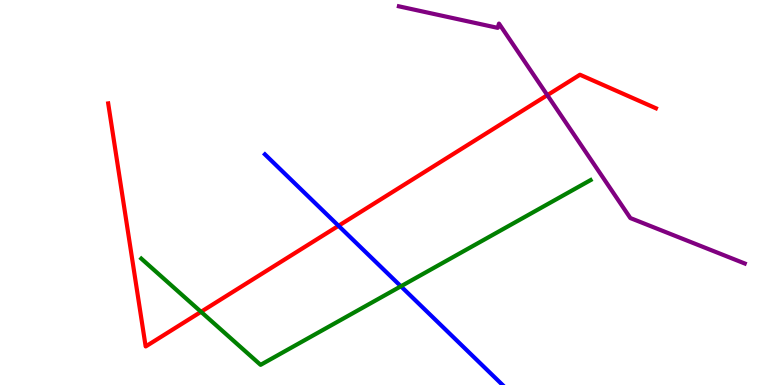[{'lines': ['blue', 'red'], 'intersections': [{'x': 4.37, 'y': 4.14}]}, {'lines': ['green', 'red'], 'intersections': [{'x': 2.59, 'y': 1.9}]}, {'lines': ['purple', 'red'], 'intersections': [{'x': 7.06, 'y': 7.53}]}, {'lines': ['blue', 'green'], 'intersections': [{'x': 5.17, 'y': 2.56}]}, {'lines': ['blue', 'purple'], 'intersections': []}, {'lines': ['green', 'purple'], 'intersections': []}]